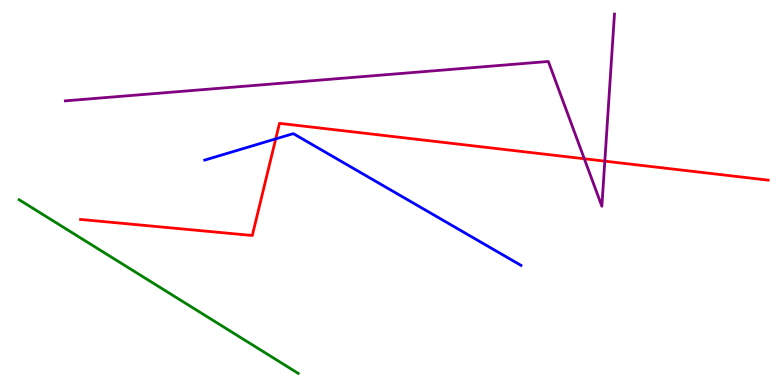[{'lines': ['blue', 'red'], 'intersections': [{'x': 3.56, 'y': 6.39}]}, {'lines': ['green', 'red'], 'intersections': []}, {'lines': ['purple', 'red'], 'intersections': [{'x': 7.54, 'y': 5.88}, {'x': 7.8, 'y': 5.81}]}, {'lines': ['blue', 'green'], 'intersections': []}, {'lines': ['blue', 'purple'], 'intersections': []}, {'lines': ['green', 'purple'], 'intersections': []}]